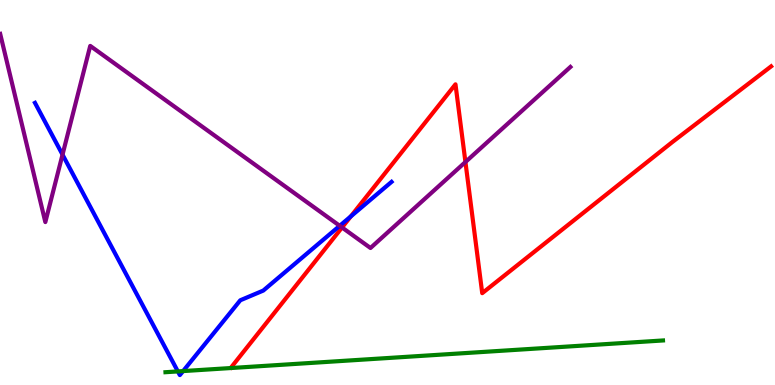[{'lines': ['blue', 'red'], 'intersections': [{'x': 4.53, 'y': 4.38}]}, {'lines': ['green', 'red'], 'intersections': []}, {'lines': ['purple', 'red'], 'intersections': [{'x': 4.41, 'y': 4.09}, {'x': 6.01, 'y': 5.79}]}, {'lines': ['blue', 'green'], 'intersections': [{'x': 2.3, 'y': 0.353}, {'x': 2.36, 'y': 0.361}]}, {'lines': ['blue', 'purple'], 'intersections': [{'x': 0.807, 'y': 5.98}, {'x': 4.38, 'y': 4.14}]}, {'lines': ['green', 'purple'], 'intersections': []}]